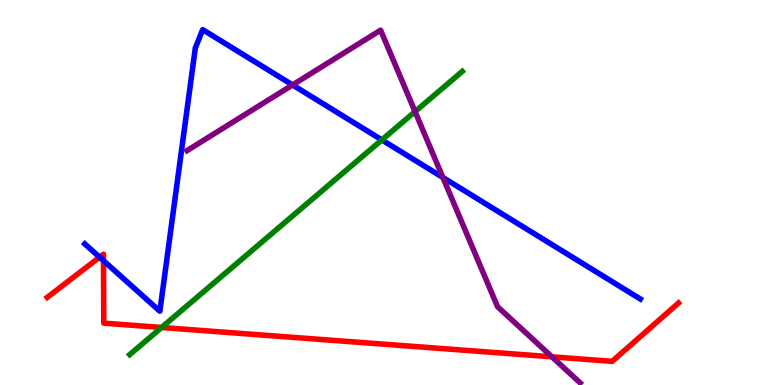[{'lines': ['blue', 'red'], 'intersections': [{'x': 1.28, 'y': 3.32}, {'x': 1.34, 'y': 3.23}]}, {'lines': ['green', 'red'], 'intersections': [{'x': 2.09, 'y': 1.49}]}, {'lines': ['purple', 'red'], 'intersections': [{'x': 7.12, 'y': 0.732}]}, {'lines': ['blue', 'green'], 'intersections': [{'x': 4.93, 'y': 6.37}]}, {'lines': ['blue', 'purple'], 'intersections': [{'x': 3.78, 'y': 7.79}, {'x': 5.72, 'y': 5.39}]}, {'lines': ['green', 'purple'], 'intersections': [{'x': 5.36, 'y': 7.1}]}]